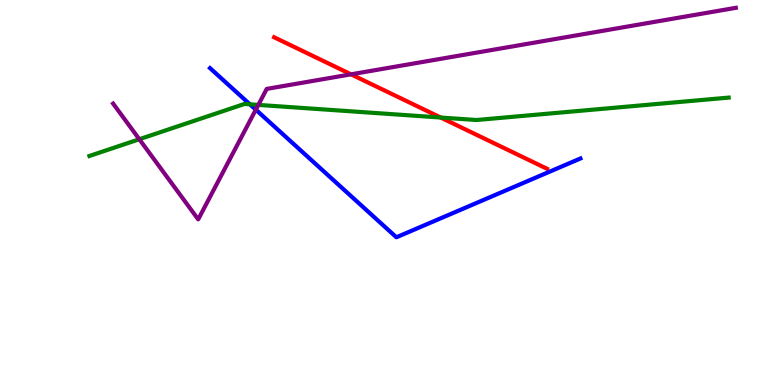[{'lines': ['blue', 'red'], 'intersections': []}, {'lines': ['green', 'red'], 'intersections': [{'x': 5.69, 'y': 6.95}]}, {'lines': ['purple', 'red'], 'intersections': [{'x': 4.53, 'y': 8.07}]}, {'lines': ['blue', 'green'], 'intersections': [{'x': 3.22, 'y': 7.29}]}, {'lines': ['blue', 'purple'], 'intersections': [{'x': 3.3, 'y': 7.15}]}, {'lines': ['green', 'purple'], 'intersections': [{'x': 1.8, 'y': 6.38}, {'x': 3.33, 'y': 7.28}]}]